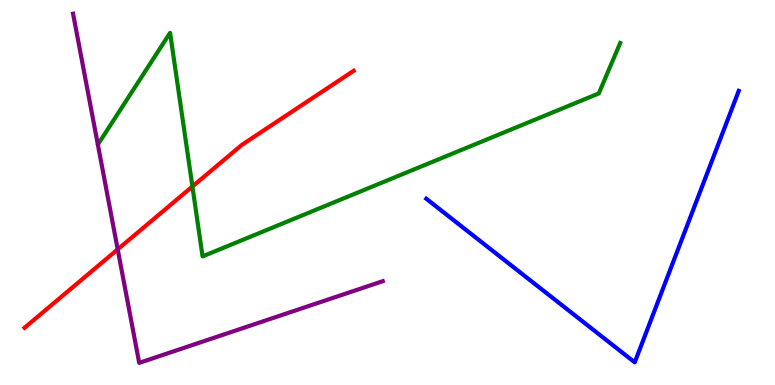[{'lines': ['blue', 'red'], 'intersections': []}, {'lines': ['green', 'red'], 'intersections': [{'x': 2.48, 'y': 5.16}]}, {'lines': ['purple', 'red'], 'intersections': [{'x': 1.52, 'y': 3.52}]}, {'lines': ['blue', 'green'], 'intersections': []}, {'lines': ['blue', 'purple'], 'intersections': []}, {'lines': ['green', 'purple'], 'intersections': []}]